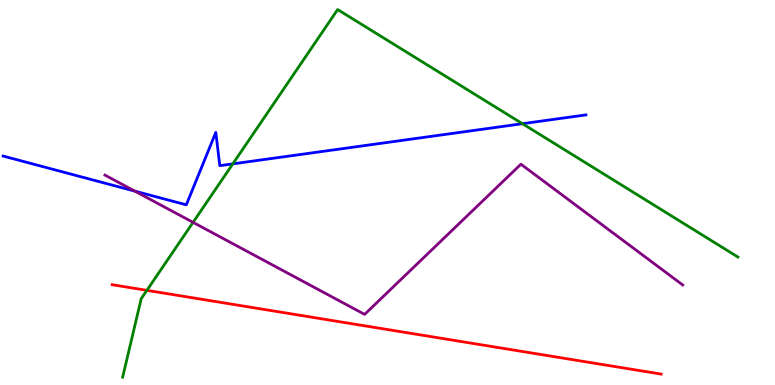[{'lines': ['blue', 'red'], 'intersections': []}, {'lines': ['green', 'red'], 'intersections': [{'x': 1.9, 'y': 2.46}]}, {'lines': ['purple', 'red'], 'intersections': []}, {'lines': ['blue', 'green'], 'intersections': [{'x': 3.0, 'y': 5.74}, {'x': 6.74, 'y': 6.79}]}, {'lines': ['blue', 'purple'], 'intersections': [{'x': 1.74, 'y': 5.04}]}, {'lines': ['green', 'purple'], 'intersections': [{'x': 2.49, 'y': 4.22}]}]